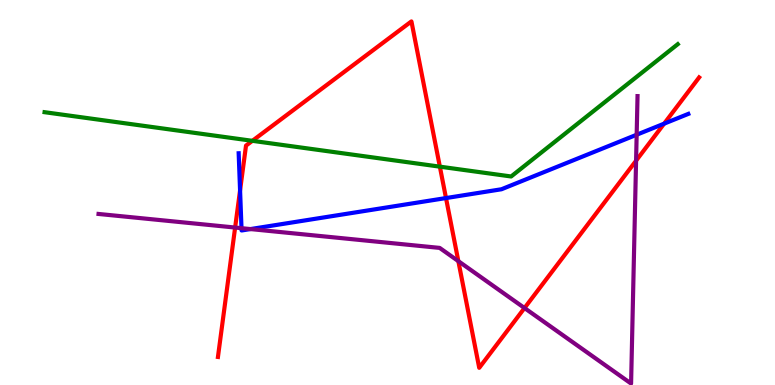[{'lines': ['blue', 'red'], 'intersections': [{'x': 3.1, 'y': 5.06}, {'x': 5.75, 'y': 4.86}, {'x': 8.57, 'y': 6.79}]}, {'lines': ['green', 'red'], 'intersections': [{'x': 3.26, 'y': 6.34}, {'x': 5.68, 'y': 5.67}]}, {'lines': ['purple', 'red'], 'intersections': [{'x': 3.03, 'y': 4.09}, {'x': 5.91, 'y': 3.22}, {'x': 6.77, 'y': 2.0}, {'x': 8.21, 'y': 5.83}]}, {'lines': ['blue', 'green'], 'intersections': []}, {'lines': ['blue', 'purple'], 'intersections': [{'x': 3.12, 'y': 4.07}, {'x': 3.23, 'y': 4.05}, {'x': 8.22, 'y': 6.5}]}, {'lines': ['green', 'purple'], 'intersections': []}]